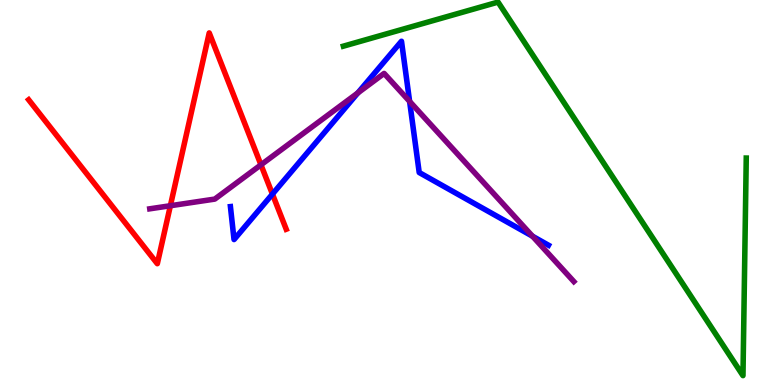[{'lines': ['blue', 'red'], 'intersections': [{'x': 3.52, 'y': 4.96}]}, {'lines': ['green', 'red'], 'intersections': []}, {'lines': ['purple', 'red'], 'intersections': [{'x': 2.2, 'y': 4.66}, {'x': 3.37, 'y': 5.72}]}, {'lines': ['blue', 'green'], 'intersections': []}, {'lines': ['blue', 'purple'], 'intersections': [{'x': 4.62, 'y': 7.59}, {'x': 5.29, 'y': 7.37}, {'x': 6.87, 'y': 3.86}]}, {'lines': ['green', 'purple'], 'intersections': []}]